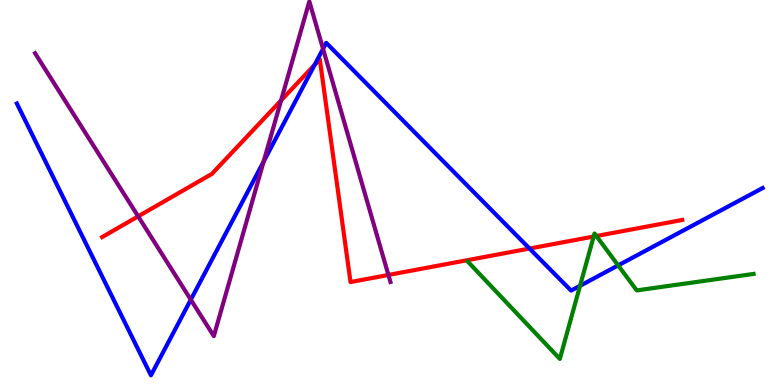[{'lines': ['blue', 'red'], 'intersections': [{'x': 4.06, 'y': 8.32}, {'x': 6.83, 'y': 3.54}]}, {'lines': ['green', 'red'], 'intersections': [{'x': 7.66, 'y': 3.86}, {'x': 7.7, 'y': 3.87}]}, {'lines': ['purple', 'red'], 'intersections': [{'x': 1.78, 'y': 4.38}, {'x': 3.63, 'y': 7.39}, {'x': 5.01, 'y': 2.86}]}, {'lines': ['blue', 'green'], 'intersections': [{'x': 7.48, 'y': 2.58}, {'x': 7.98, 'y': 3.11}]}, {'lines': ['blue', 'purple'], 'intersections': [{'x': 2.46, 'y': 2.22}, {'x': 3.4, 'y': 5.8}, {'x': 4.17, 'y': 8.73}]}, {'lines': ['green', 'purple'], 'intersections': []}]